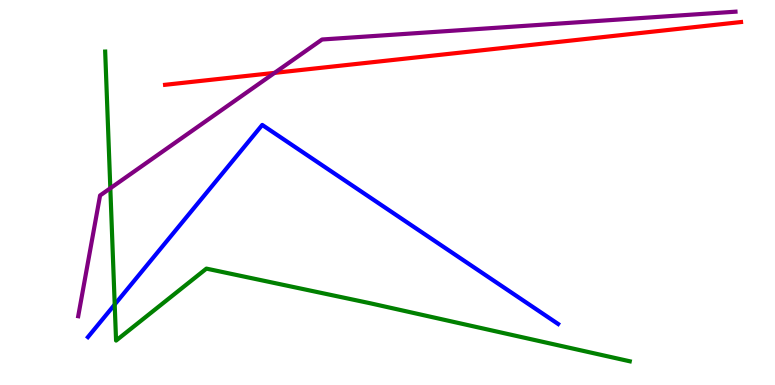[{'lines': ['blue', 'red'], 'intersections': []}, {'lines': ['green', 'red'], 'intersections': []}, {'lines': ['purple', 'red'], 'intersections': [{'x': 3.54, 'y': 8.11}]}, {'lines': ['blue', 'green'], 'intersections': [{'x': 1.48, 'y': 2.09}]}, {'lines': ['blue', 'purple'], 'intersections': []}, {'lines': ['green', 'purple'], 'intersections': [{'x': 1.42, 'y': 5.11}]}]